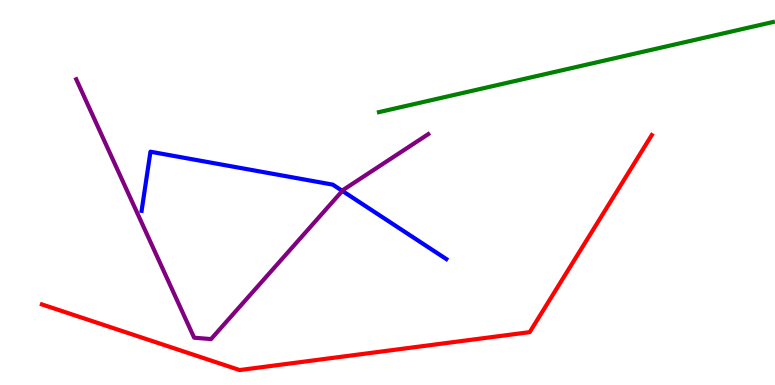[{'lines': ['blue', 'red'], 'intersections': []}, {'lines': ['green', 'red'], 'intersections': []}, {'lines': ['purple', 'red'], 'intersections': []}, {'lines': ['blue', 'green'], 'intersections': []}, {'lines': ['blue', 'purple'], 'intersections': [{'x': 4.42, 'y': 5.04}]}, {'lines': ['green', 'purple'], 'intersections': []}]